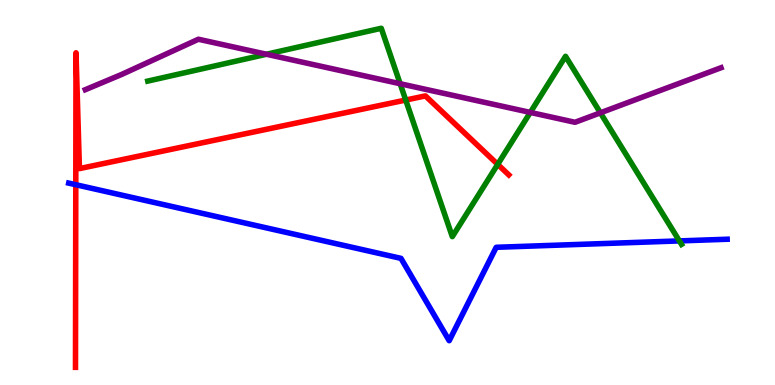[{'lines': ['blue', 'red'], 'intersections': [{'x': 0.978, 'y': 5.2}]}, {'lines': ['green', 'red'], 'intersections': [{'x': 5.24, 'y': 7.4}, {'x': 6.42, 'y': 5.73}]}, {'lines': ['purple', 'red'], 'intersections': []}, {'lines': ['blue', 'green'], 'intersections': [{'x': 8.77, 'y': 3.74}]}, {'lines': ['blue', 'purple'], 'intersections': []}, {'lines': ['green', 'purple'], 'intersections': [{'x': 3.44, 'y': 8.59}, {'x': 5.16, 'y': 7.83}, {'x': 6.84, 'y': 7.08}, {'x': 7.75, 'y': 7.07}]}]